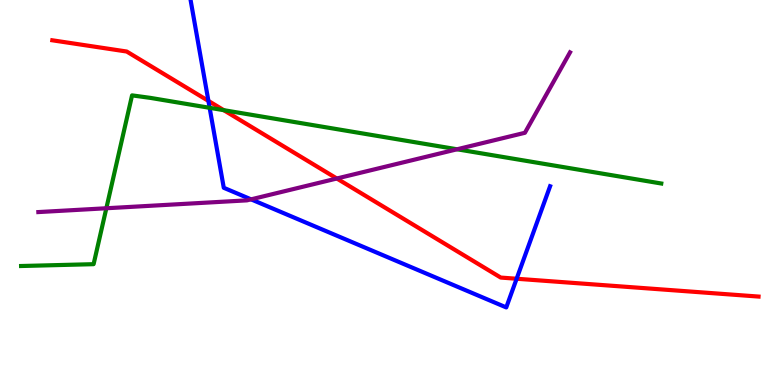[{'lines': ['blue', 'red'], 'intersections': [{'x': 2.69, 'y': 7.38}, {'x': 6.67, 'y': 2.76}]}, {'lines': ['green', 'red'], 'intersections': [{'x': 2.89, 'y': 7.14}]}, {'lines': ['purple', 'red'], 'intersections': [{'x': 4.35, 'y': 5.36}]}, {'lines': ['blue', 'green'], 'intersections': [{'x': 2.71, 'y': 7.2}]}, {'lines': ['blue', 'purple'], 'intersections': [{'x': 3.24, 'y': 4.82}]}, {'lines': ['green', 'purple'], 'intersections': [{'x': 1.37, 'y': 4.59}, {'x': 5.9, 'y': 6.12}]}]